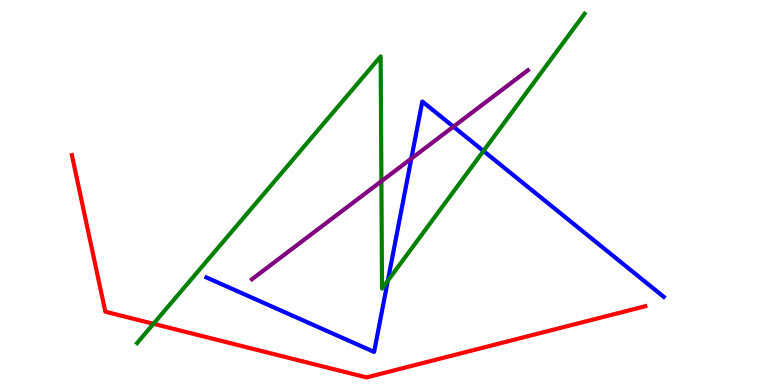[{'lines': ['blue', 'red'], 'intersections': []}, {'lines': ['green', 'red'], 'intersections': [{'x': 1.98, 'y': 1.59}]}, {'lines': ['purple', 'red'], 'intersections': []}, {'lines': ['blue', 'green'], 'intersections': [{'x': 5.0, 'y': 2.71}, {'x': 6.24, 'y': 6.08}]}, {'lines': ['blue', 'purple'], 'intersections': [{'x': 5.31, 'y': 5.88}, {'x': 5.85, 'y': 6.71}]}, {'lines': ['green', 'purple'], 'intersections': [{'x': 4.92, 'y': 5.29}]}]